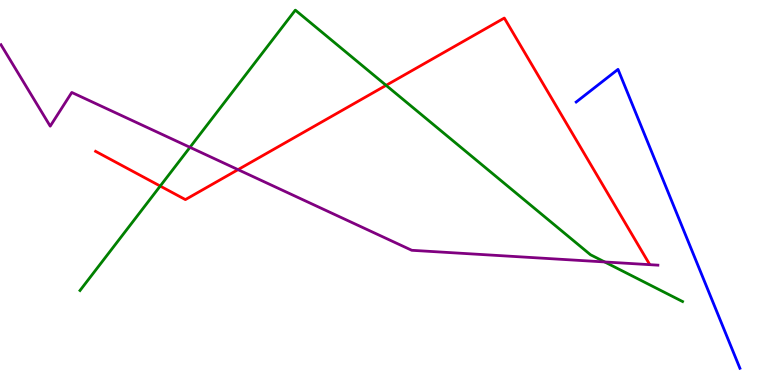[{'lines': ['blue', 'red'], 'intersections': []}, {'lines': ['green', 'red'], 'intersections': [{'x': 2.07, 'y': 5.17}, {'x': 4.98, 'y': 7.78}]}, {'lines': ['purple', 'red'], 'intersections': [{'x': 3.07, 'y': 5.59}]}, {'lines': ['blue', 'green'], 'intersections': []}, {'lines': ['blue', 'purple'], 'intersections': []}, {'lines': ['green', 'purple'], 'intersections': [{'x': 2.45, 'y': 6.17}, {'x': 7.8, 'y': 3.2}]}]